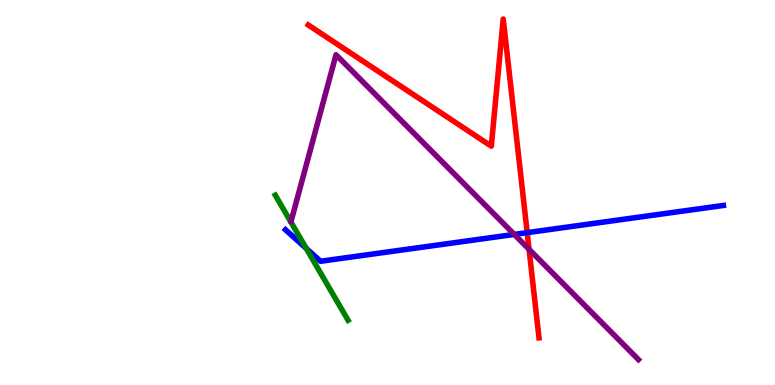[{'lines': ['blue', 'red'], 'intersections': [{'x': 6.8, 'y': 3.96}]}, {'lines': ['green', 'red'], 'intersections': []}, {'lines': ['purple', 'red'], 'intersections': [{'x': 6.83, 'y': 3.52}]}, {'lines': ['blue', 'green'], 'intersections': [{'x': 3.95, 'y': 3.55}]}, {'lines': ['blue', 'purple'], 'intersections': [{'x': 6.64, 'y': 3.91}]}, {'lines': ['green', 'purple'], 'intersections': []}]